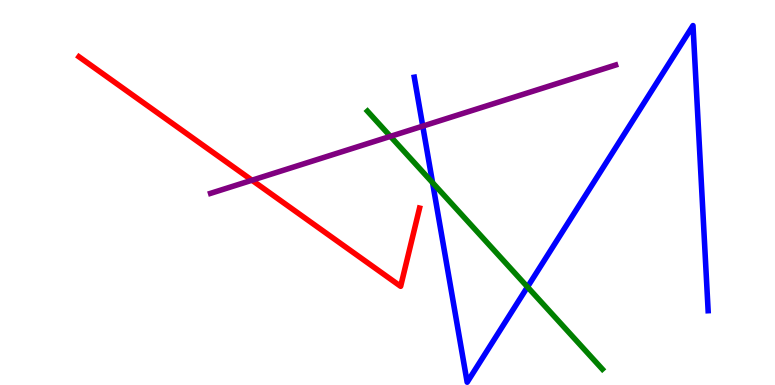[{'lines': ['blue', 'red'], 'intersections': []}, {'lines': ['green', 'red'], 'intersections': []}, {'lines': ['purple', 'red'], 'intersections': [{'x': 3.25, 'y': 5.32}]}, {'lines': ['blue', 'green'], 'intersections': [{'x': 5.58, 'y': 5.25}, {'x': 6.81, 'y': 2.55}]}, {'lines': ['blue', 'purple'], 'intersections': [{'x': 5.45, 'y': 6.72}]}, {'lines': ['green', 'purple'], 'intersections': [{'x': 5.04, 'y': 6.46}]}]